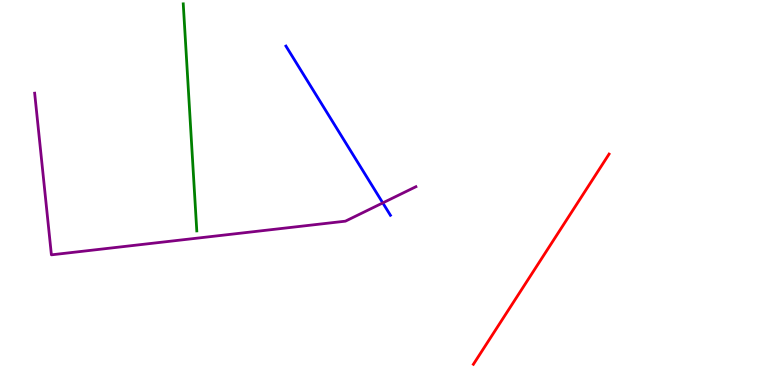[{'lines': ['blue', 'red'], 'intersections': []}, {'lines': ['green', 'red'], 'intersections': []}, {'lines': ['purple', 'red'], 'intersections': []}, {'lines': ['blue', 'green'], 'intersections': []}, {'lines': ['blue', 'purple'], 'intersections': [{'x': 4.94, 'y': 4.73}]}, {'lines': ['green', 'purple'], 'intersections': []}]